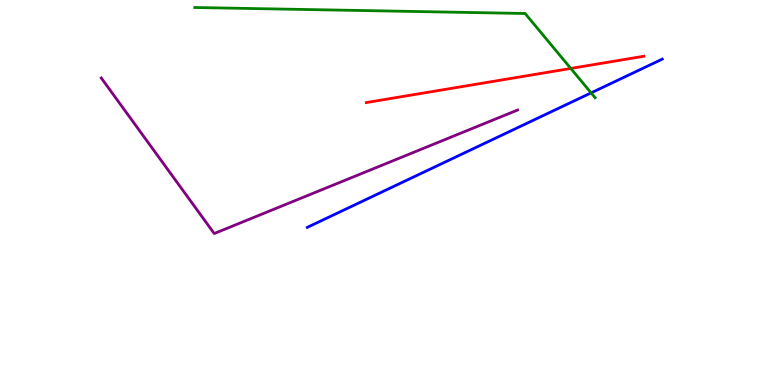[{'lines': ['blue', 'red'], 'intersections': []}, {'lines': ['green', 'red'], 'intersections': [{'x': 7.37, 'y': 8.22}]}, {'lines': ['purple', 'red'], 'intersections': []}, {'lines': ['blue', 'green'], 'intersections': [{'x': 7.63, 'y': 7.59}]}, {'lines': ['blue', 'purple'], 'intersections': []}, {'lines': ['green', 'purple'], 'intersections': []}]